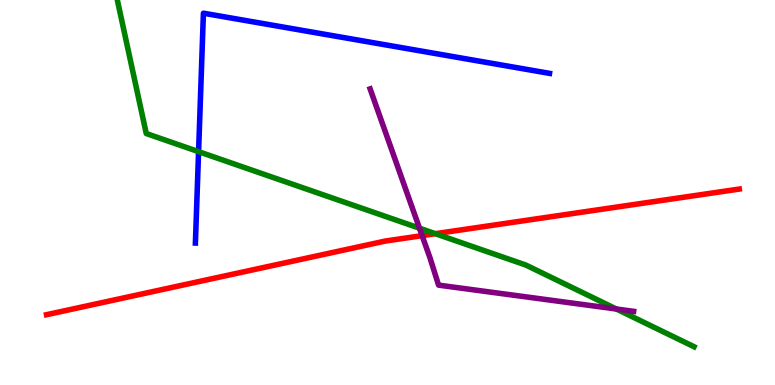[{'lines': ['blue', 'red'], 'intersections': []}, {'lines': ['green', 'red'], 'intersections': [{'x': 5.62, 'y': 3.93}]}, {'lines': ['purple', 'red'], 'intersections': [{'x': 5.45, 'y': 3.88}]}, {'lines': ['blue', 'green'], 'intersections': [{'x': 2.56, 'y': 6.06}]}, {'lines': ['blue', 'purple'], 'intersections': []}, {'lines': ['green', 'purple'], 'intersections': [{'x': 5.41, 'y': 4.07}, {'x': 7.95, 'y': 1.97}]}]